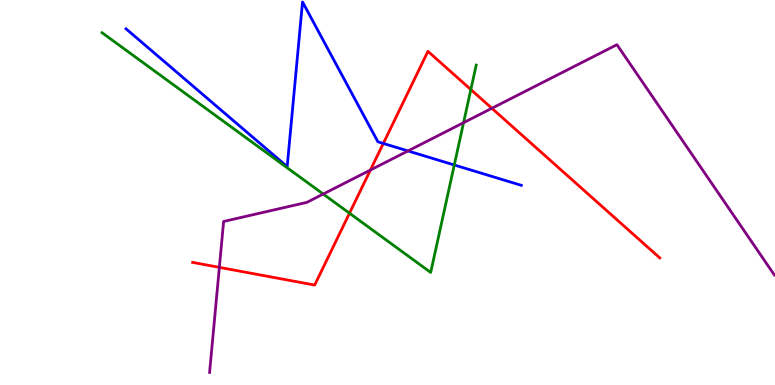[{'lines': ['blue', 'red'], 'intersections': [{'x': 4.95, 'y': 6.27}]}, {'lines': ['green', 'red'], 'intersections': [{'x': 4.51, 'y': 4.46}, {'x': 6.08, 'y': 7.67}]}, {'lines': ['purple', 'red'], 'intersections': [{'x': 2.83, 'y': 3.06}, {'x': 4.78, 'y': 5.58}, {'x': 6.35, 'y': 7.19}]}, {'lines': ['blue', 'green'], 'intersections': [{'x': 5.86, 'y': 5.71}]}, {'lines': ['blue', 'purple'], 'intersections': [{'x': 5.26, 'y': 6.08}]}, {'lines': ['green', 'purple'], 'intersections': [{'x': 4.17, 'y': 4.96}, {'x': 5.98, 'y': 6.81}]}]